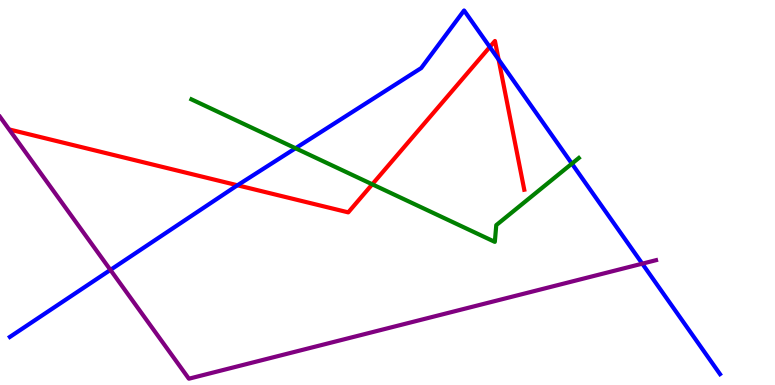[{'lines': ['blue', 'red'], 'intersections': [{'x': 3.06, 'y': 5.19}, {'x': 6.32, 'y': 8.78}, {'x': 6.43, 'y': 8.45}]}, {'lines': ['green', 'red'], 'intersections': [{'x': 4.8, 'y': 5.21}]}, {'lines': ['purple', 'red'], 'intersections': []}, {'lines': ['blue', 'green'], 'intersections': [{'x': 3.81, 'y': 6.15}, {'x': 7.38, 'y': 5.75}]}, {'lines': ['blue', 'purple'], 'intersections': [{'x': 1.42, 'y': 2.99}, {'x': 8.29, 'y': 3.15}]}, {'lines': ['green', 'purple'], 'intersections': []}]